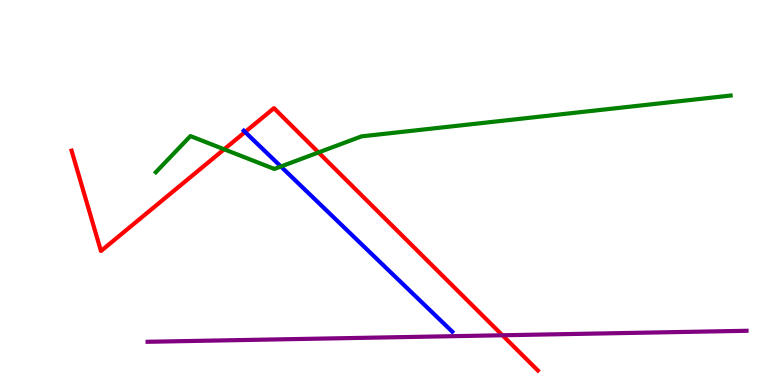[{'lines': ['blue', 'red'], 'intersections': [{'x': 3.16, 'y': 6.57}]}, {'lines': ['green', 'red'], 'intersections': [{'x': 2.89, 'y': 6.12}, {'x': 4.11, 'y': 6.04}]}, {'lines': ['purple', 'red'], 'intersections': [{'x': 6.48, 'y': 1.29}]}, {'lines': ['blue', 'green'], 'intersections': [{'x': 3.62, 'y': 5.68}]}, {'lines': ['blue', 'purple'], 'intersections': []}, {'lines': ['green', 'purple'], 'intersections': []}]